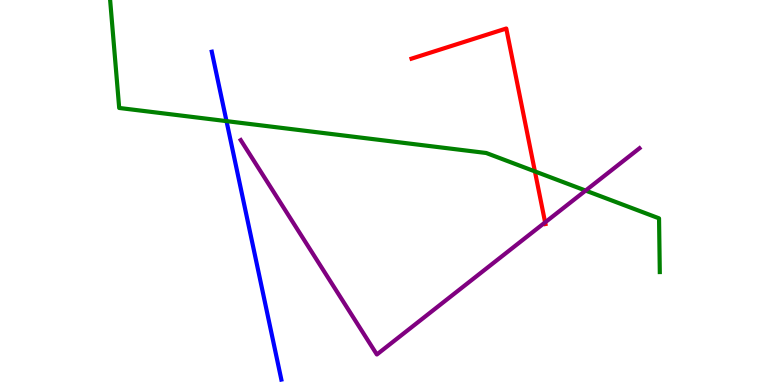[{'lines': ['blue', 'red'], 'intersections': []}, {'lines': ['green', 'red'], 'intersections': [{'x': 6.9, 'y': 5.55}]}, {'lines': ['purple', 'red'], 'intersections': [{'x': 7.03, 'y': 4.22}]}, {'lines': ['blue', 'green'], 'intersections': [{'x': 2.92, 'y': 6.85}]}, {'lines': ['blue', 'purple'], 'intersections': []}, {'lines': ['green', 'purple'], 'intersections': [{'x': 7.56, 'y': 5.05}]}]